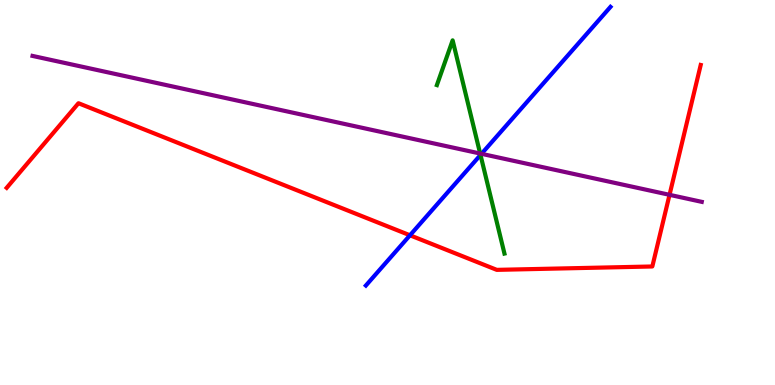[{'lines': ['blue', 'red'], 'intersections': [{'x': 5.29, 'y': 3.89}]}, {'lines': ['green', 'red'], 'intersections': []}, {'lines': ['purple', 'red'], 'intersections': [{'x': 8.64, 'y': 4.94}]}, {'lines': ['blue', 'green'], 'intersections': [{'x': 6.2, 'y': 5.98}]}, {'lines': ['blue', 'purple'], 'intersections': [{'x': 6.21, 'y': 6.0}]}, {'lines': ['green', 'purple'], 'intersections': [{'x': 6.2, 'y': 6.01}]}]